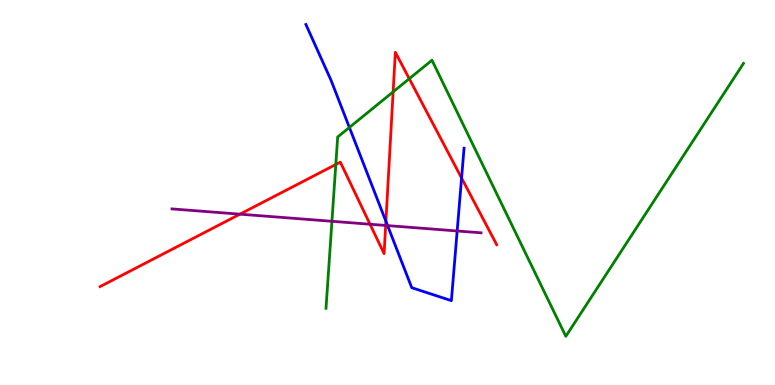[{'lines': ['blue', 'red'], 'intersections': [{'x': 4.98, 'y': 4.25}, {'x': 5.96, 'y': 5.38}]}, {'lines': ['green', 'red'], 'intersections': [{'x': 4.33, 'y': 5.73}, {'x': 5.07, 'y': 7.61}, {'x': 5.28, 'y': 7.96}]}, {'lines': ['purple', 'red'], 'intersections': [{'x': 3.1, 'y': 4.44}, {'x': 4.77, 'y': 4.18}, {'x': 4.98, 'y': 4.14}]}, {'lines': ['blue', 'green'], 'intersections': [{'x': 4.51, 'y': 6.69}]}, {'lines': ['blue', 'purple'], 'intersections': [{'x': 5.0, 'y': 4.14}, {'x': 5.9, 'y': 4.0}]}, {'lines': ['green', 'purple'], 'intersections': [{'x': 4.28, 'y': 4.25}]}]